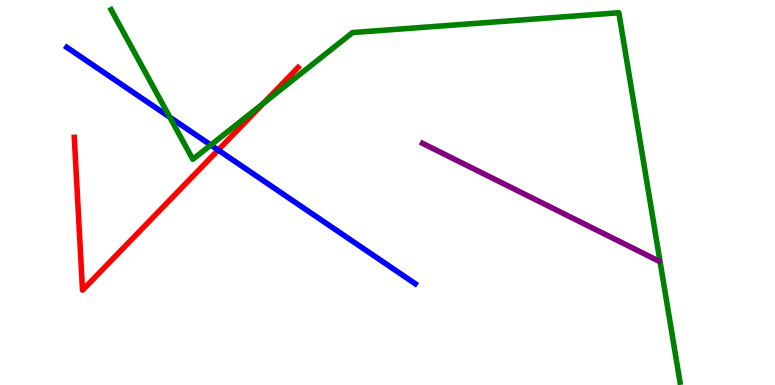[{'lines': ['blue', 'red'], 'intersections': [{'x': 2.82, 'y': 6.1}]}, {'lines': ['green', 'red'], 'intersections': [{'x': 3.4, 'y': 7.32}]}, {'lines': ['purple', 'red'], 'intersections': []}, {'lines': ['blue', 'green'], 'intersections': [{'x': 2.19, 'y': 6.96}, {'x': 2.72, 'y': 6.23}]}, {'lines': ['blue', 'purple'], 'intersections': []}, {'lines': ['green', 'purple'], 'intersections': []}]